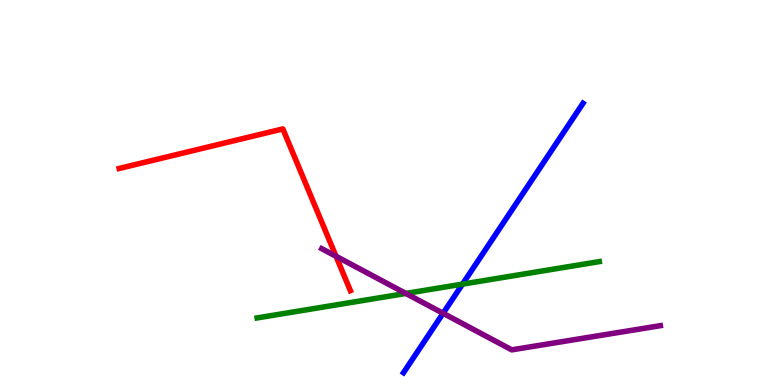[{'lines': ['blue', 'red'], 'intersections': []}, {'lines': ['green', 'red'], 'intersections': []}, {'lines': ['purple', 'red'], 'intersections': [{'x': 4.34, 'y': 3.34}]}, {'lines': ['blue', 'green'], 'intersections': [{'x': 5.97, 'y': 2.62}]}, {'lines': ['blue', 'purple'], 'intersections': [{'x': 5.72, 'y': 1.86}]}, {'lines': ['green', 'purple'], 'intersections': [{'x': 5.24, 'y': 2.38}]}]